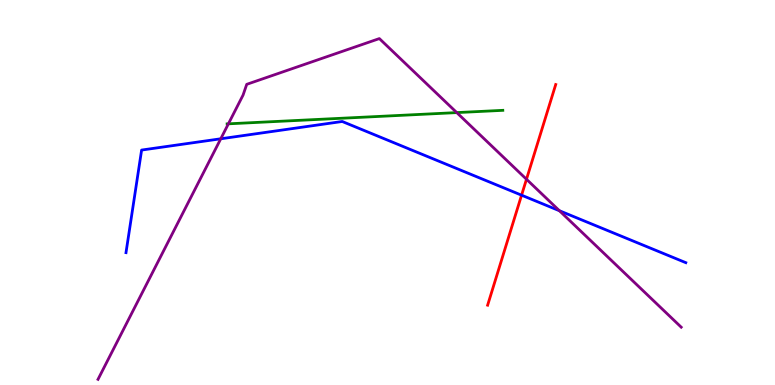[{'lines': ['blue', 'red'], 'intersections': [{'x': 6.73, 'y': 4.93}]}, {'lines': ['green', 'red'], 'intersections': []}, {'lines': ['purple', 'red'], 'intersections': [{'x': 6.79, 'y': 5.34}]}, {'lines': ['blue', 'green'], 'intersections': []}, {'lines': ['blue', 'purple'], 'intersections': [{'x': 2.85, 'y': 6.4}, {'x': 7.22, 'y': 4.53}]}, {'lines': ['green', 'purple'], 'intersections': [{'x': 2.95, 'y': 6.78}, {'x': 5.89, 'y': 7.08}]}]